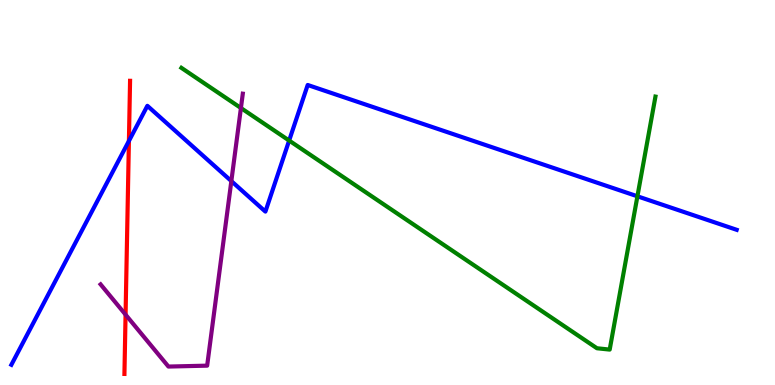[{'lines': ['blue', 'red'], 'intersections': [{'x': 1.66, 'y': 6.34}]}, {'lines': ['green', 'red'], 'intersections': []}, {'lines': ['purple', 'red'], 'intersections': [{'x': 1.62, 'y': 1.83}]}, {'lines': ['blue', 'green'], 'intersections': [{'x': 3.73, 'y': 6.35}, {'x': 8.22, 'y': 4.9}]}, {'lines': ['blue', 'purple'], 'intersections': [{'x': 2.99, 'y': 5.3}]}, {'lines': ['green', 'purple'], 'intersections': [{'x': 3.11, 'y': 7.19}]}]